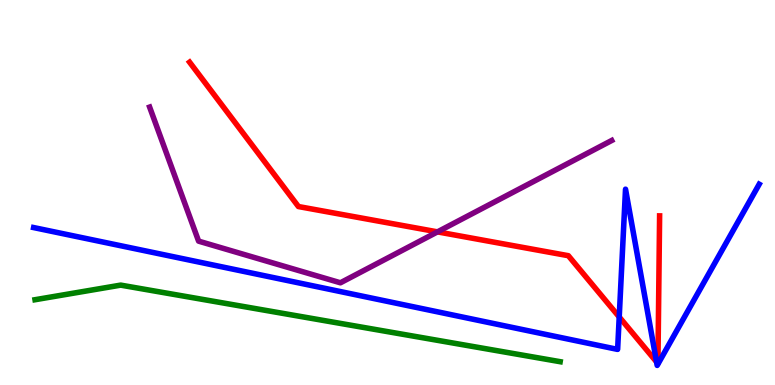[{'lines': ['blue', 'red'], 'intersections': [{'x': 7.99, 'y': 1.77}, {'x': 8.47, 'y': 0.6}]}, {'lines': ['green', 'red'], 'intersections': []}, {'lines': ['purple', 'red'], 'intersections': [{'x': 5.65, 'y': 3.98}]}, {'lines': ['blue', 'green'], 'intersections': []}, {'lines': ['blue', 'purple'], 'intersections': []}, {'lines': ['green', 'purple'], 'intersections': []}]